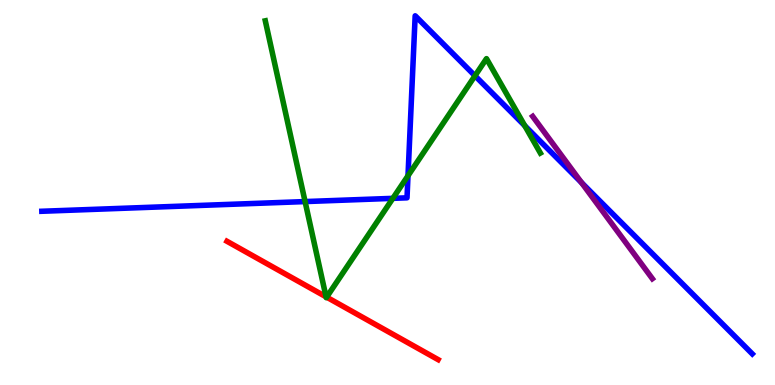[{'lines': ['blue', 'red'], 'intersections': []}, {'lines': ['green', 'red'], 'intersections': [{'x': 4.21, 'y': 2.29}, {'x': 4.21, 'y': 2.28}]}, {'lines': ['purple', 'red'], 'intersections': []}, {'lines': ['blue', 'green'], 'intersections': [{'x': 3.94, 'y': 4.76}, {'x': 5.07, 'y': 4.85}, {'x': 5.26, 'y': 5.44}, {'x': 6.13, 'y': 8.03}, {'x': 6.77, 'y': 6.74}]}, {'lines': ['blue', 'purple'], 'intersections': [{'x': 7.5, 'y': 5.26}]}, {'lines': ['green', 'purple'], 'intersections': []}]